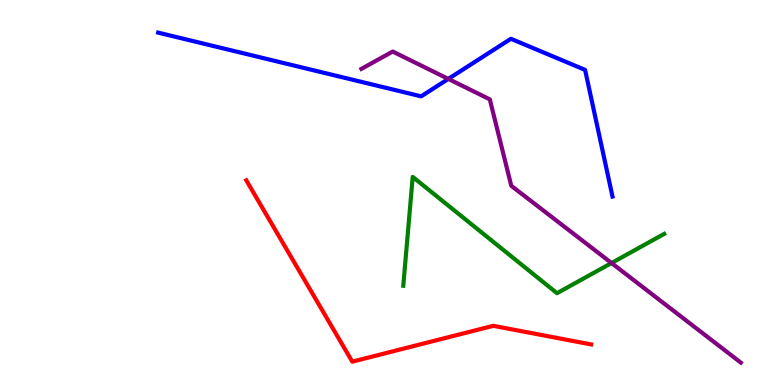[{'lines': ['blue', 'red'], 'intersections': []}, {'lines': ['green', 'red'], 'intersections': []}, {'lines': ['purple', 'red'], 'intersections': []}, {'lines': ['blue', 'green'], 'intersections': []}, {'lines': ['blue', 'purple'], 'intersections': [{'x': 5.78, 'y': 7.95}]}, {'lines': ['green', 'purple'], 'intersections': [{'x': 7.89, 'y': 3.17}]}]